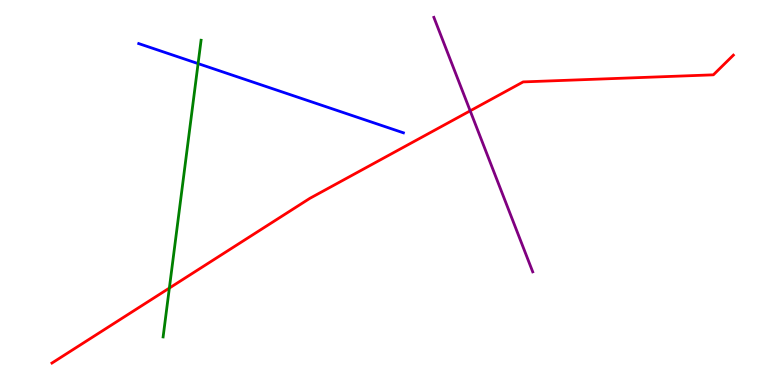[{'lines': ['blue', 'red'], 'intersections': []}, {'lines': ['green', 'red'], 'intersections': [{'x': 2.19, 'y': 2.52}]}, {'lines': ['purple', 'red'], 'intersections': [{'x': 6.07, 'y': 7.12}]}, {'lines': ['blue', 'green'], 'intersections': [{'x': 2.56, 'y': 8.35}]}, {'lines': ['blue', 'purple'], 'intersections': []}, {'lines': ['green', 'purple'], 'intersections': []}]